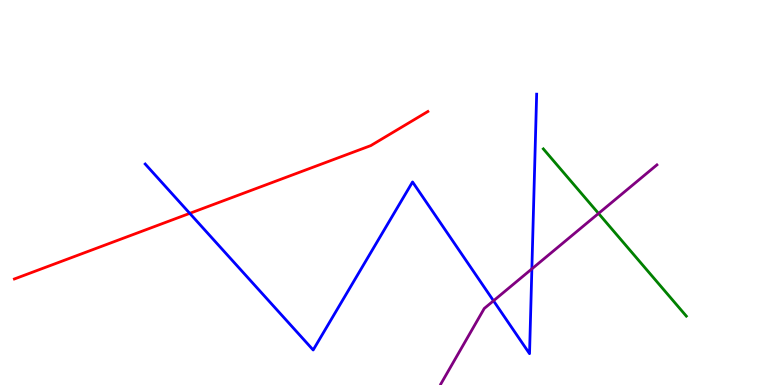[{'lines': ['blue', 'red'], 'intersections': [{'x': 2.45, 'y': 4.46}]}, {'lines': ['green', 'red'], 'intersections': []}, {'lines': ['purple', 'red'], 'intersections': []}, {'lines': ['blue', 'green'], 'intersections': []}, {'lines': ['blue', 'purple'], 'intersections': [{'x': 6.37, 'y': 2.19}, {'x': 6.86, 'y': 3.02}]}, {'lines': ['green', 'purple'], 'intersections': [{'x': 7.72, 'y': 4.46}]}]